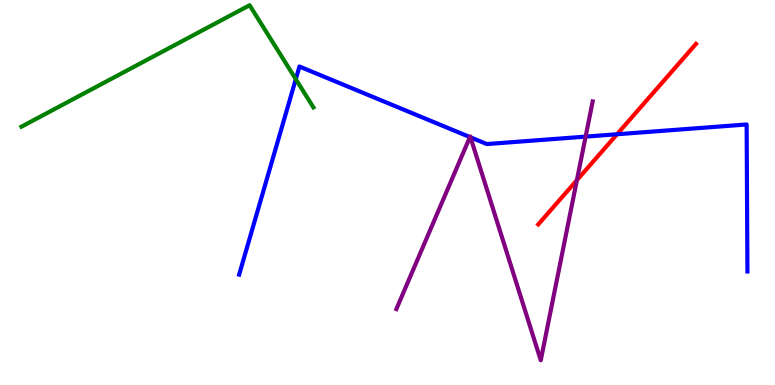[{'lines': ['blue', 'red'], 'intersections': [{'x': 7.96, 'y': 6.51}]}, {'lines': ['green', 'red'], 'intersections': []}, {'lines': ['purple', 'red'], 'intersections': [{'x': 7.44, 'y': 5.32}]}, {'lines': ['blue', 'green'], 'intersections': [{'x': 3.82, 'y': 7.94}]}, {'lines': ['blue', 'purple'], 'intersections': [{'x': 6.06, 'y': 6.44}, {'x': 6.07, 'y': 6.43}, {'x': 7.56, 'y': 6.45}]}, {'lines': ['green', 'purple'], 'intersections': []}]